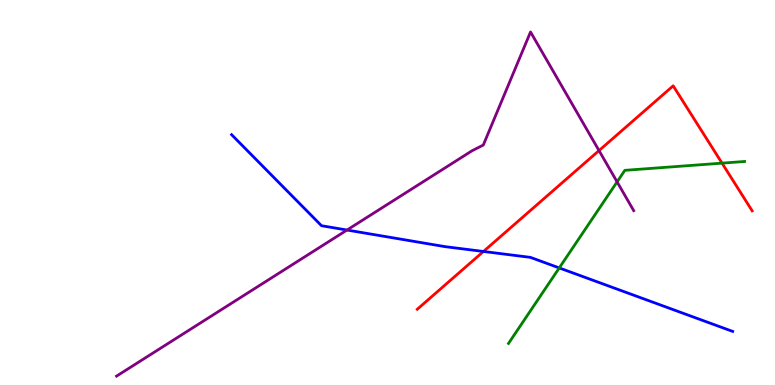[{'lines': ['blue', 'red'], 'intersections': [{'x': 6.24, 'y': 3.47}]}, {'lines': ['green', 'red'], 'intersections': [{'x': 9.32, 'y': 5.76}]}, {'lines': ['purple', 'red'], 'intersections': [{'x': 7.73, 'y': 6.09}]}, {'lines': ['blue', 'green'], 'intersections': [{'x': 7.22, 'y': 3.04}]}, {'lines': ['blue', 'purple'], 'intersections': [{'x': 4.48, 'y': 4.03}]}, {'lines': ['green', 'purple'], 'intersections': [{'x': 7.96, 'y': 5.28}]}]